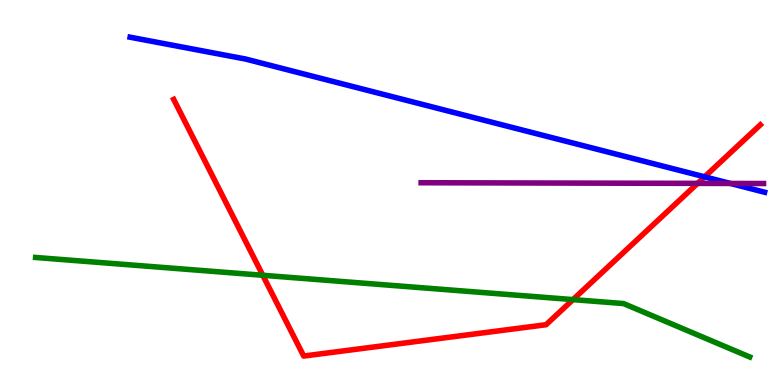[{'lines': ['blue', 'red'], 'intersections': [{'x': 9.09, 'y': 5.41}]}, {'lines': ['green', 'red'], 'intersections': [{'x': 3.39, 'y': 2.85}, {'x': 7.39, 'y': 2.22}]}, {'lines': ['purple', 'red'], 'intersections': [{'x': 9.0, 'y': 5.24}]}, {'lines': ['blue', 'green'], 'intersections': []}, {'lines': ['blue', 'purple'], 'intersections': [{'x': 9.42, 'y': 5.24}]}, {'lines': ['green', 'purple'], 'intersections': []}]